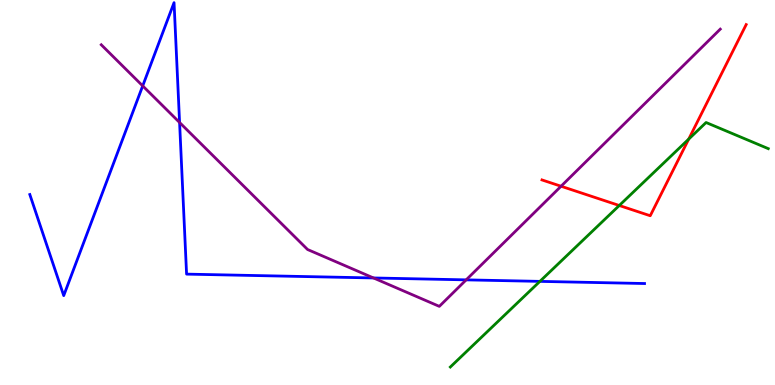[{'lines': ['blue', 'red'], 'intersections': []}, {'lines': ['green', 'red'], 'intersections': [{'x': 7.99, 'y': 4.66}, {'x': 8.89, 'y': 6.39}]}, {'lines': ['purple', 'red'], 'intersections': [{'x': 7.24, 'y': 5.16}]}, {'lines': ['blue', 'green'], 'intersections': [{'x': 6.97, 'y': 2.69}]}, {'lines': ['blue', 'purple'], 'intersections': [{'x': 1.84, 'y': 7.77}, {'x': 2.32, 'y': 6.82}, {'x': 4.82, 'y': 2.78}, {'x': 6.02, 'y': 2.73}]}, {'lines': ['green', 'purple'], 'intersections': []}]